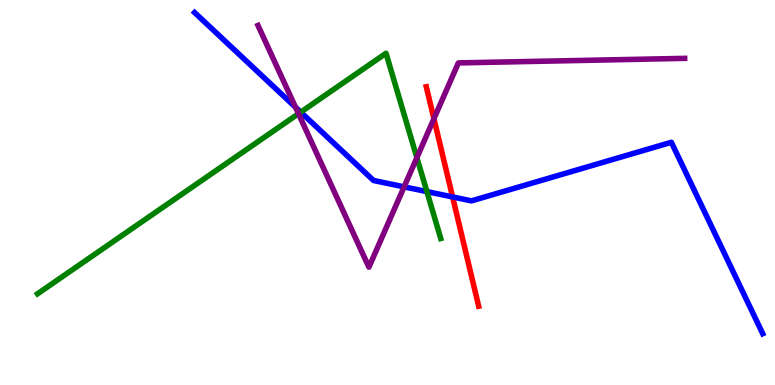[{'lines': ['blue', 'red'], 'intersections': [{'x': 5.84, 'y': 4.88}]}, {'lines': ['green', 'red'], 'intersections': []}, {'lines': ['purple', 'red'], 'intersections': [{'x': 5.6, 'y': 6.92}]}, {'lines': ['blue', 'green'], 'intersections': [{'x': 3.88, 'y': 7.09}, {'x': 5.51, 'y': 5.02}]}, {'lines': ['blue', 'purple'], 'intersections': [{'x': 3.81, 'y': 7.21}, {'x': 5.21, 'y': 5.15}]}, {'lines': ['green', 'purple'], 'intersections': [{'x': 3.85, 'y': 7.05}, {'x': 5.38, 'y': 5.9}]}]